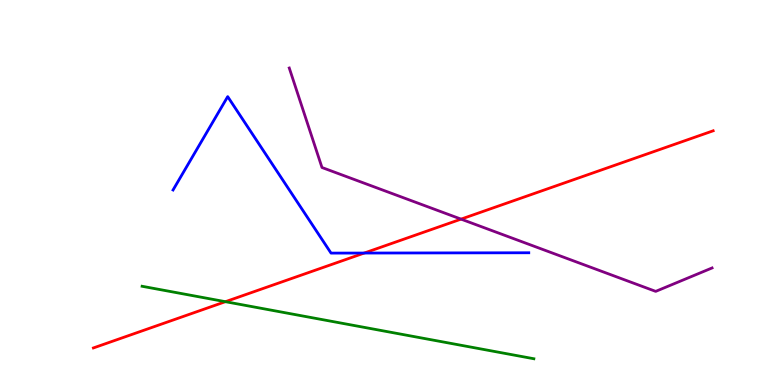[{'lines': ['blue', 'red'], 'intersections': [{'x': 4.7, 'y': 3.43}]}, {'lines': ['green', 'red'], 'intersections': [{'x': 2.91, 'y': 2.16}]}, {'lines': ['purple', 'red'], 'intersections': [{'x': 5.95, 'y': 4.31}]}, {'lines': ['blue', 'green'], 'intersections': []}, {'lines': ['blue', 'purple'], 'intersections': []}, {'lines': ['green', 'purple'], 'intersections': []}]